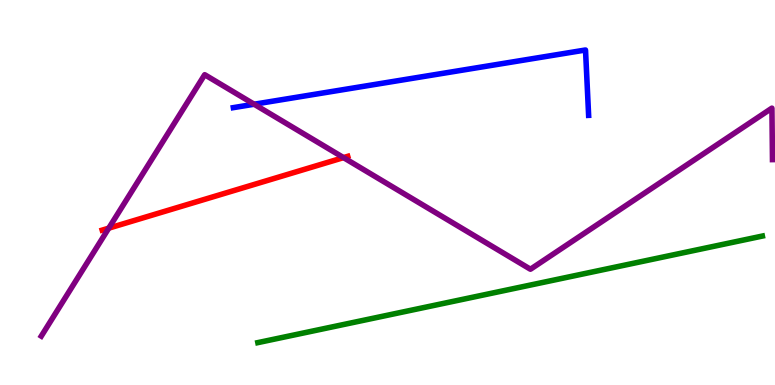[{'lines': ['blue', 'red'], 'intersections': []}, {'lines': ['green', 'red'], 'intersections': []}, {'lines': ['purple', 'red'], 'intersections': [{'x': 1.4, 'y': 4.07}, {'x': 4.43, 'y': 5.91}]}, {'lines': ['blue', 'green'], 'intersections': []}, {'lines': ['blue', 'purple'], 'intersections': [{'x': 3.28, 'y': 7.29}]}, {'lines': ['green', 'purple'], 'intersections': []}]